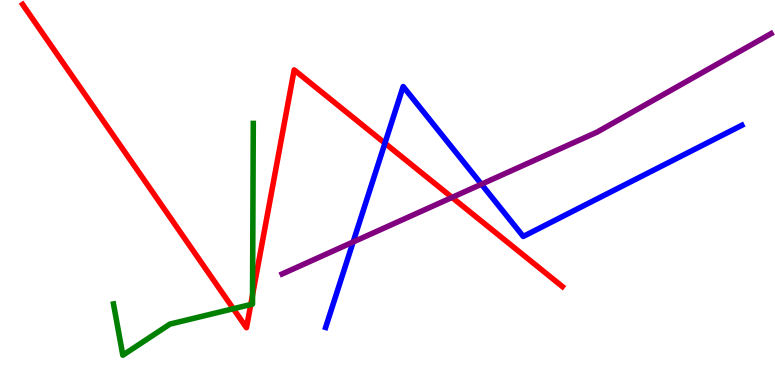[{'lines': ['blue', 'red'], 'intersections': [{'x': 4.97, 'y': 6.28}]}, {'lines': ['green', 'red'], 'intersections': [{'x': 3.01, 'y': 1.98}, {'x': 3.24, 'y': 2.09}, {'x': 3.26, 'y': 2.34}]}, {'lines': ['purple', 'red'], 'intersections': [{'x': 5.83, 'y': 4.87}]}, {'lines': ['blue', 'green'], 'intersections': []}, {'lines': ['blue', 'purple'], 'intersections': [{'x': 4.56, 'y': 3.71}, {'x': 6.21, 'y': 5.22}]}, {'lines': ['green', 'purple'], 'intersections': []}]